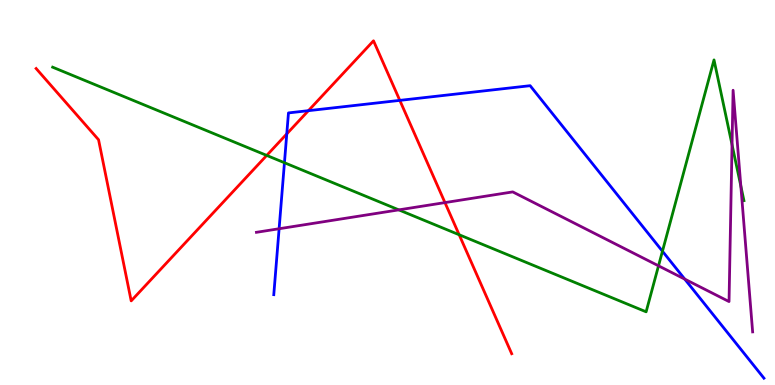[{'lines': ['blue', 'red'], 'intersections': [{'x': 3.7, 'y': 6.52}, {'x': 3.98, 'y': 7.13}, {'x': 5.16, 'y': 7.39}]}, {'lines': ['green', 'red'], 'intersections': [{'x': 3.44, 'y': 5.96}, {'x': 5.92, 'y': 3.9}]}, {'lines': ['purple', 'red'], 'intersections': [{'x': 5.74, 'y': 4.74}]}, {'lines': ['blue', 'green'], 'intersections': [{'x': 3.67, 'y': 5.77}, {'x': 8.55, 'y': 3.47}]}, {'lines': ['blue', 'purple'], 'intersections': [{'x': 3.6, 'y': 4.06}, {'x': 8.84, 'y': 2.75}]}, {'lines': ['green', 'purple'], 'intersections': [{'x': 5.15, 'y': 4.55}, {'x': 8.5, 'y': 3.1}, {'x': 9.45, 'y': 6.24}, {'x': 9.56, 'y': 5.17}]}]